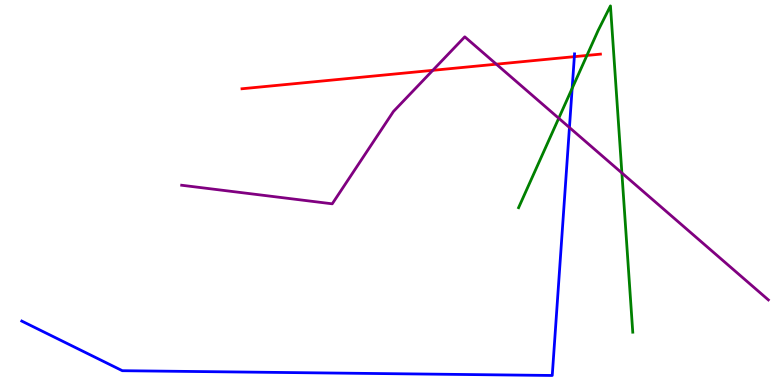[{'lines': ['blue', 'red'], 'intersections': [{'x': 7.41, 'y': 8.53}]}, {'lines': ['green', 'red'], 'intersections': [{'x': 7.57, 'y': 8.56}]}, {'lines': ['purple', 'red'], 'intersections': [{'x': 5.58, 'y': 8.17}, {'x': 6.4, 'y': 8.33}]}, {'lines': ['blue', 'green'], 'intersections': [{'x': 7.38, 'y': 7.71}]}, {'lines': ['blue', 'purple'], 'intersections': [{'x': 7.35, 'y': 6.69}]}, {'lines': ['green', 'purple'], 'intersections': [{'x': 7.21, 'y': 6.93}, {'x': 8.02, 'y': 5.51}]}]